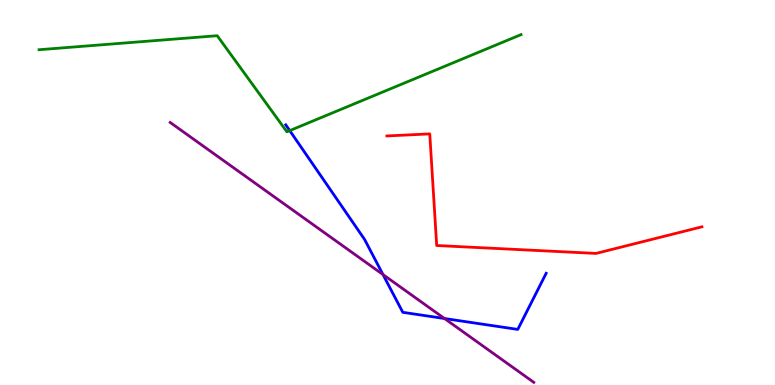[{'lines': ['blue', 'red'], 'intersections': []}, {'lines': ['green', 'red'], 'intersections': []}, {'lines': ['purple', 'red'], 'intersections': []}, {'lines': ['blue', 'green'], 'intersections': [{'x': 3.74, 'y': 6.61}]}, {'lines': ['blue', 'purple'], 'intersections': [{'x': 4.94, 'y': 2.87}, {'x': 5.74, 'y': 1.73}]}, {'lines': ['green', 'purple'], 'intersections': []}]